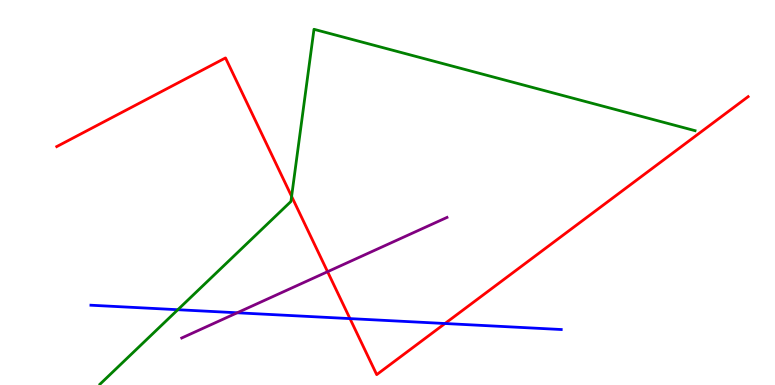[{'lines': ['blue', 'red'], 'intersections': [{'x': 4.52, 'y': 1.72}, {'x': 5.74, 'y': 1.6}]}, {'lines': ['green', 'red'], 'intersections': [{'x': 3.76, 'y': 4.9}]}, {'lines': ['purple', 'red'], 'intersections': [{'x': 4.23, 'y': 2.94}]}, {'lines': ['blue', 'green'], 'intersections': [{'x': 2.29, 'y': 1.96}]}, {'lines': ['blue', 'purple'], 'intersections': [{'x': 3.06, 'y': 1.88}]}, {'lines': ['green', 'purple'], 'intersections': []}]